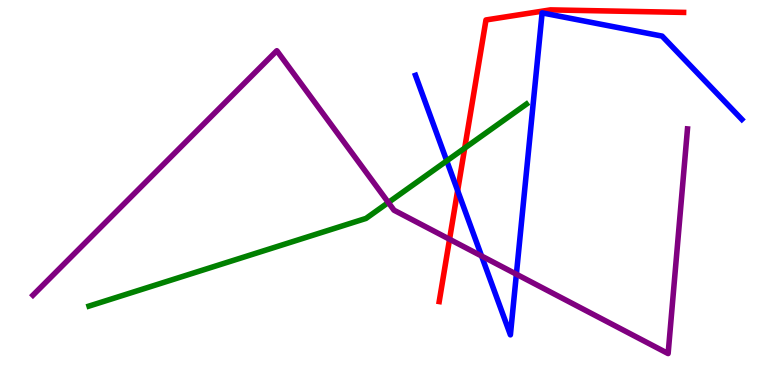[{'lines': ['blue', 'red'], 'intersections': [{'x': 5.91, 'y': 5.05}]}, {'lines': ['green', 'red'], 'intersections': [{'x': 6.0, 'y': 6.15}]}, {'lines': ['purple', 'red'], 'intersections': [{'x': 5.8, 'y': 3.79}]}, {'lines': ['blue', 'green'], 'intersections': [{'x': 5.76, 'y': 5.82}]}, {'lines': ['blue', 'purple'], 'intersections': [{'x': 6.21, 'y': 3.35}, {'x': 6.66, 'y': 2.88}]}, {'lines': ['green', 'purple'], 'intersections': [{'x': 5.01, 'y': 4.74}]}]